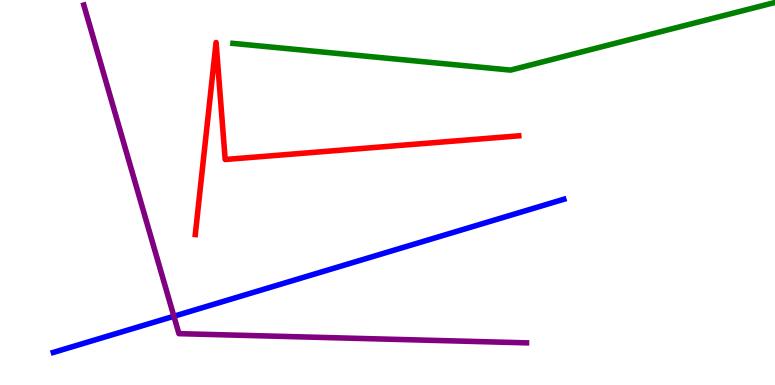[{'lines': ['blue', 'red'], 'intersections': []}, {'lines': ['green', 'red'], 'intersections': []}, {'lines': ['purple', 'red'], 'intersections': []}, {'lines': ['blue', 'green'], 'intersections': []}, {'lines': ['blue', 'purple'], 'intersections': [{'x': 2.24, 'y': 1.79}]}, {'lines': ['green', 'purple'], 'intersections': []}]